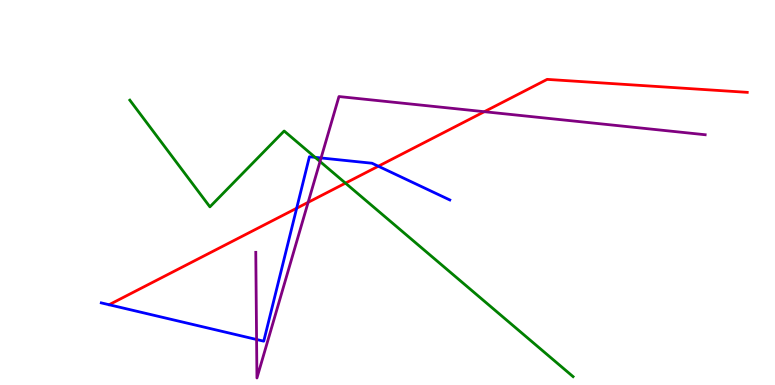[{'lines': ['blue', 'red'], 'intersections': [{'x': 3.83, 'y': 4.59}, {'x': 4.88, 'y': 5.68}]}, {'lines': ['green', 'red'], 'intersections': [{'x': 4.46, 'y': 5.24}]}, {'lines': ['purple', 'red'], 'intersections': [{'x': 3.98, 'y': 4.74}, {'x': 6.25, 'y': 7.1}]}, {'lines': ['blue', 'green'], 'intersections': [{'x': 4.07, 'y': 5.91}]}, {'lines': ['blue', 'purple'], 'intersections': [{'x': 3.31, 'y': 1.18}, {'x': 4.14, 'y': 5.9}]}, {'lines': ['green', 'purple'], 'intersections': [{'x': 4.13, 'y': 5.8}]}]